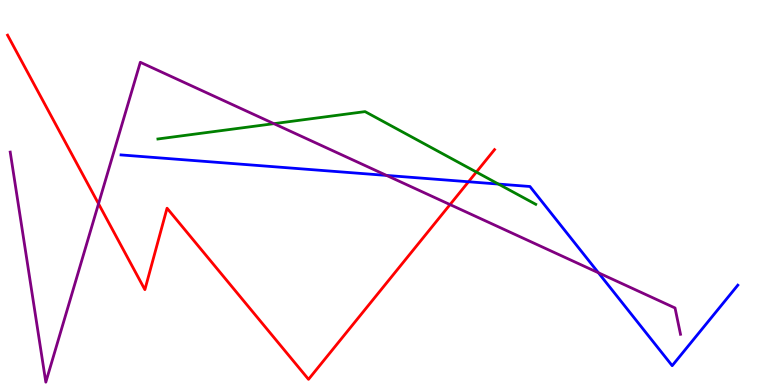[{'lines': ['blue', 'red'], 'intersections': [{'x': 6.05, 'y': 5.28}]}, {'lines': ['green', 'red'], 'intersections': [{'x': 6.15, 'y': 5.53}]}, {'lines': ['purple', 'red'], 'intersections': [{'x': 1.27, 'y': 4.71}, {'x': 5.81, 'y': 4.69}]}, {'lines': ['blue', 'green'], 'intersections': [{'x': 6.43, 'y': 5.22}]}, {'lines': ['blue', 'purple'], 'intersections': [{'x': 4.99, 'y': 5.44}, {'x': 7.72, 'y': 2.92}]}, {'lines': ['green', 'purple'], 'intersections': [{'x': 3.53, 'y': 6.79}]}]